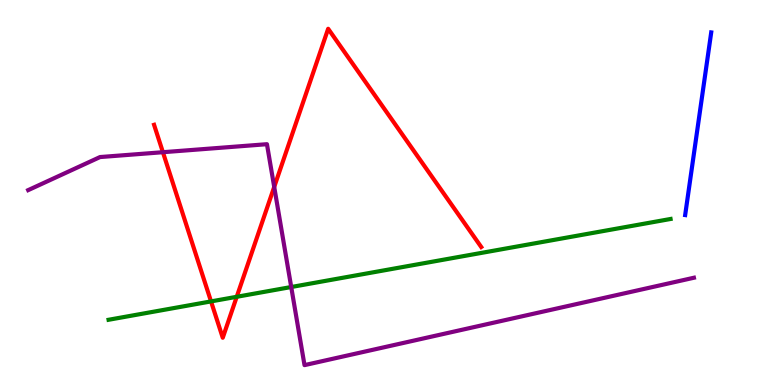[{'lines': ['blue', 'red'], 'intersections': []}, {'lines': ['green', 'red'], 'intersections': [{'x': 2.72, 'y': 2.17}, {'x': 3.05, 'y': 2.29}]}, {'lines': ['purple', 'red'], 'intersections': [{'x': 2.1, 'y': 6.05}, {'x': 3.54, 'y': 5.14}]}, {'lines': ['blue', 'green'], 'intersections': []}, {'lines': ['blue', 'purple'], 'intersections': []}, {'lines': ['green', 'purple'], 'intersections': [{'x': 3.76, 'y': 2.54}]}]